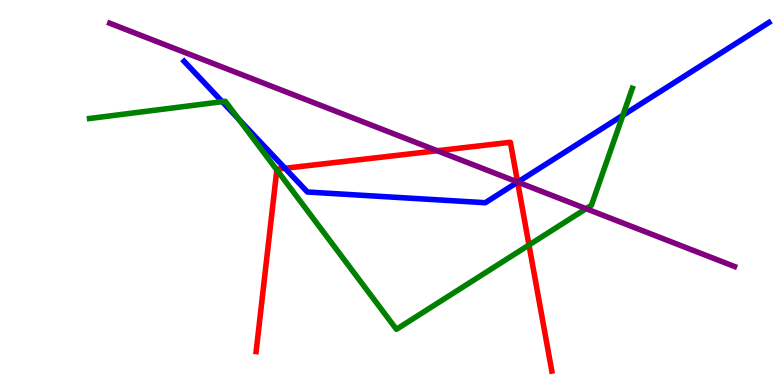[{'lines': ['blue', 'red'], 'intersections': [{'x': 3.68, 'y': 5.63}, {'x': 6.68, 'y': 5.27}]}, {'lines': ['green', 'red'], 'intersections': [{'x': 3.57, 'y': 5.59}, {'x': 6.83, 'y': 3.64}]}, {'lines': ['purple', 'red'], 'intersections': [{'x': 5.64, 'y': 6.08}, {'x': 6.68, 'y': 5.27}]}, {'lines': ['blue', 'green'], 'intersections': [{'x': 2.87, 'y': 7.36}, {'x': 3.08, 'y': 6.9}, {'x': 8.04, 'y': 7.01}]}, {'lines': ['blue', 'purple'], 'intersections': [{'x': 6.68, 'y': 5.27}]}, {'lines': ['green', 'purple'], 'intersections': [{'x': 7.56, 'y': 4.58}]}]